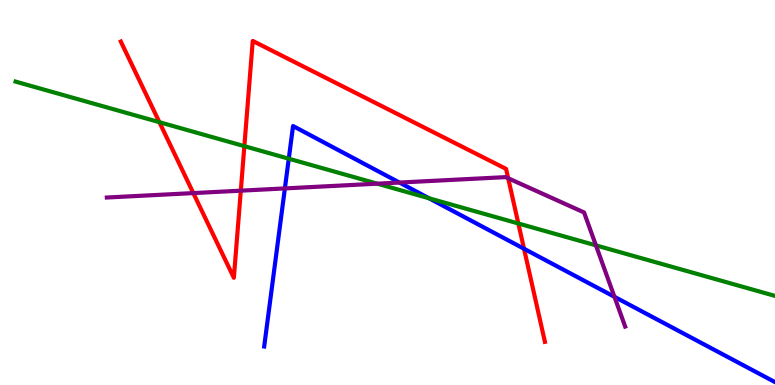[{'lines': ['blue', 'red'], 'intersections': [{'x': 6.76, 'y': 3.54}]}, {'lines': ['green', 'red'], 'intersections': [{'x': 2.06, 'y': 6.83}, {'x': 3.15, 'y': 6.2}, {'x': 6.69, 'y': 4.2}]}, {'lines': ['purple', 'red'], 'intersections': [{'x': 2.49, 'y': 4.98}, {'x': 3.11, 'y': 5.05}, {'x': 6.56, 'y': 5.37}]}, {'lines': ['blue', 'green'], 'intersections': [{'x': 3.73, 'y': 5.88}, {'x': 5.54, 'y': 4.85}]}, {'lines': ['blue', 'purple'], 'intersections': [{'x': 3.68, 'y': 5.11}, {'x': 5.15, 'y': 5.26}, {'x': 7.93, 'y': 2.29}]}, {'lines': ['green', 'purple'], 'intersections': [{'x': 4.87, 'y': 5.23}, {'x': 7.69, 'y': 3.63}]}]